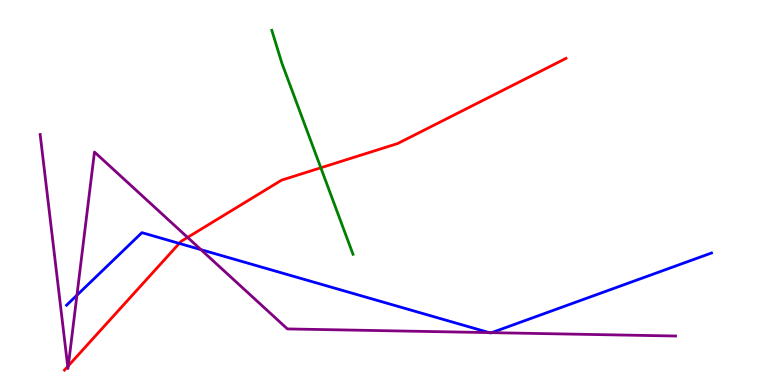[{'lines': ['blue', 'red'], 'intersections': [{'x': 2.31, 'y': 3.68}]}, {'lines': ['green', 'red'], 'intersections': [{'x': 4.14, 'y': 5.64}]}, {'lines': ['purple', 'red'], 'intersections': [{'x': 0.874, 'y': 0.481}, {'x': 0.881, 'y': 0.497}, {'x': 2.42, 'y': 3.83}]}, {'lines': ['blue', 'green'], 'intersections': []}, {'lines': ['blue', 'purple'], 'intersections': [{'x': 0.993, 'y': 2.33}, {'x': 2.59, 'y': 3.52}, {'x': 6.31, 'y': 1.36}, {'x': 6.34, 'y': 1.36}]}, {'lines': ['green', 'purple'], 'intersections': []}]